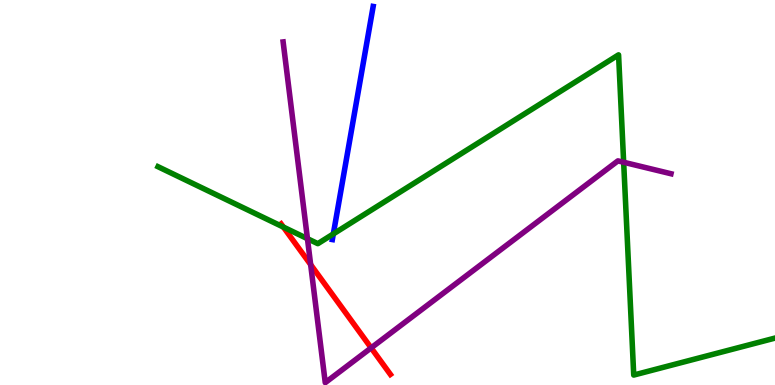[{'lines': ['blue', 'red'], 'intersections': []}, {'lines': ['green', 'red'], 'intersections': [{'x': 3.66, 'y': 4.1}]}, {'lines': ['purple', 'red'], 'intersections': [{'x': 4.01, 'y': 3.13}, {'x': 4.79, 'y': 0.964}]}, {'lines': ['blue', 'green'], 'intersections': [{'x': 4.3, 'y': 3.92}]}, {'lines': ['blue', 'purple'], 'intersections': []}, {'lines': ['green', 'purple'], 'intersections': [{'x': 3.97, 'y': 3.8}, {'x': 8.05, 'y': 5.79}]}]